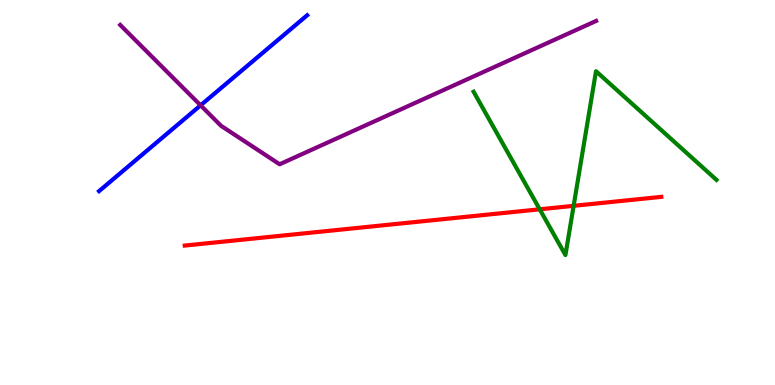[{'lines': ['blue', 'red'], 'intersections': []}, {'lines': ['green', 'red'], 'intersections': [{'x': 6.96, 'y': 4.56}, {'x': 7.4, 'y': 4.65}]}, {'lines': ['purple', 'red'], 'intersections': []}, {'lines': ['blue', 'green'], 'intersections': []}, {'lines': ['blue', 'purple'], 'intersections': [{'x': 2.59, 'y': 7.26}]}, {'lines': ['green', 'purple'], 'intersections': []}]